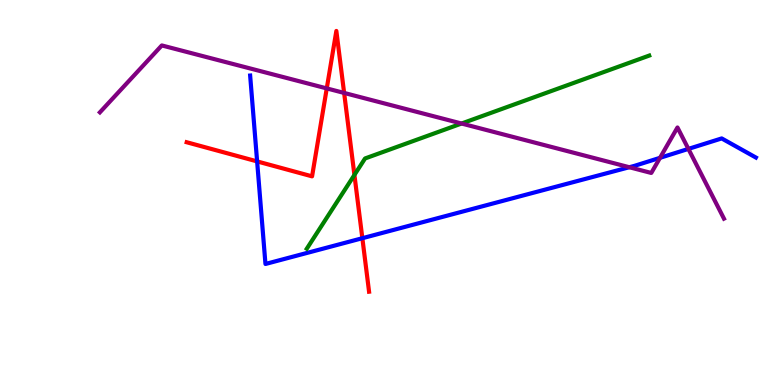[{'lines': ['blue', 'red'], 'intersections': [{'x': 3.32, 'y': 5.81}, {'x': 4.68, 'y': 3.81}]}, {'lines': ['green', 'red'], 'intersections': [{'x': 4.57, 'y': 5.46}]}, {'lines': ['purple', 'red'], 'intersections': [{'x': 4.22, 'y': 7.7}, {'x': 4.44, 'y': 7.59}]}, {'lines': ['blue', 'green'], 'intersections': []}, {'lines': ['blue', 'purple'], 'intersections': [{'x': 8.12, 'y': 5.66}, {'x': 8.52, 'y': 5.9}, {'x': 8.88, 'y': 6.13}]}, {'lines': ['green', 'purple'], 'intersections': [{'x': 5.96, 'y': 6.79}]}]